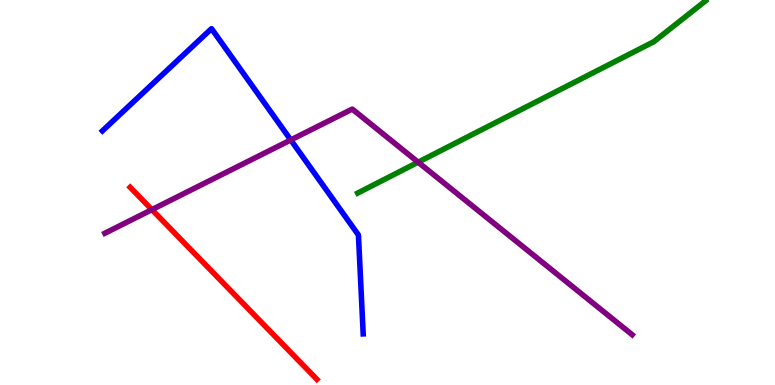[{'lines': ['blue', 'red'], 'intersections': []}, {'lines': ['green', 'red'], 'intersections': []}, {'lines': ['purple', 'red'], 'intersections': [{'x': 1.96, 'y': 4.55}]}, {'lines': ['blue', 'green'], 'intersections': []}, {'lines': ['blue', 'purple'], 'intersections': [{'x': 3.75, 'y': 6.36}]}, {'lines': ['green', 'purple'], 'intersections': [{'x': 5.4, 'y': 5.79}]}]